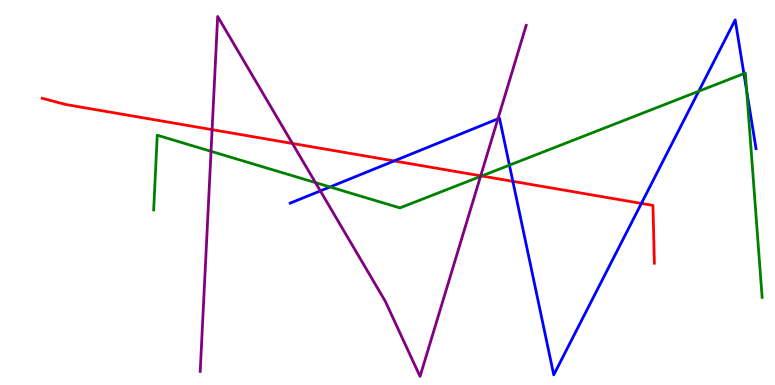[{'lines': ['blue', 'red'], 'intersections': [{'x': 5.09, 'y': 5.82}, {'x': 6.62, 'y': 5.29}, {'x': 8.28, 'y': 4.72}]}, {'lines': ['green', 'red'], 'intersections': [{'x': 6.22, 'y': 5.43}]}, {'lines': ['purple', 'red'], 'intersections': [{'x': 2.74, 'y': 6.63}, {'x': 3.77, 'y': 6.27}, {'x': 6.2, 'y': 5.43}]}, {'lines': ['blue', 'green'], 'intersections': [{'x': 4.26, 'y': 5.14}, {'x': 6.57, 'y': 5.71}, {'x': 9.02, 'y': 7.63}, {'x': 9.6, 'y': 8.09}, {'x': 9.63, 'y': 7.64}]}, {'lines': ['blue', 'purple'], 'intersections': [{'x': 4.13, 'y': 5.04}, {'x': 6.42, 'y': 6.91}]}, {'lines': ['green', 'purple'], 'intersections': [{'x': 2.72, 'y': 6.07}, {'x': 4.07, 'y': 5.26}, {'x': 6.2, 'y': 5.42}]}]